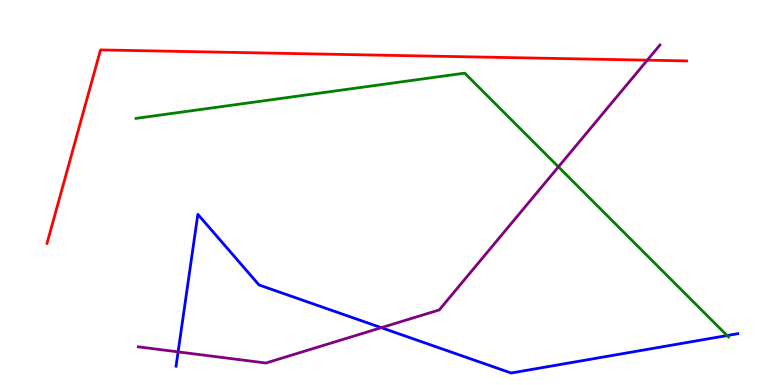[{'lines': ['blue', 'red'], 'intersections': []}, {'lines': ['green', 'red'], 'intersections': []}, {'lines': ['purple', 'red'], 'intersections': [{'x': 8.35, 'y': 8.44}]}, {'lines': ['blue', 'green'], 'intersections': [{'x': 9.38, 'y': 1.28}]}, {'lines': ['blue', 'purple'], 'intersections': [{'x': 2.3, 'y': 0.86}, {'x': 4.92, 'y': 1.49}]}, {'lines': ['green', 'purple'], 'intersections': [{'x': 7.21, 'y': 5.67}]}]